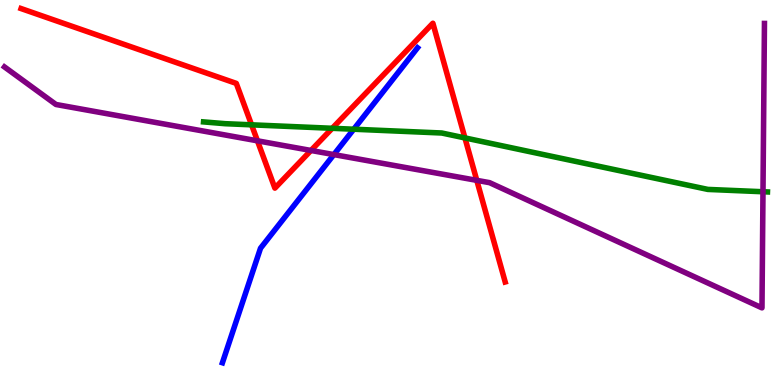[{'lines': ['blue', 'red'], 'intersections': []}, {'lines': ['green', 'red'], 'intersections': [{'x': 3.25, 'y': 6.76}, {'x': 4.29, 'y': 6.67}, {'x': 6.0, 'y': 6.42}]}, {'lines': ['purple', 'red'], 'intersections': [{'x': 3.32, 'y': 6.34}, {'x': 4.01, 'y': 6.09}, {'x': 6.15, 'y': 5.32}]}, {'lines': ['blue', 'green'], 'intersections': [{'x': 4.56, 'y': 6.64}]}, {'lines': ['blue', 'purple'], 'intersections': [{'x': 4.31, 'y': 5.98}]}, {'lines': ['green', 'purple'], 'intersections': [{'x': 9.84, 'y': 5.02}]}]